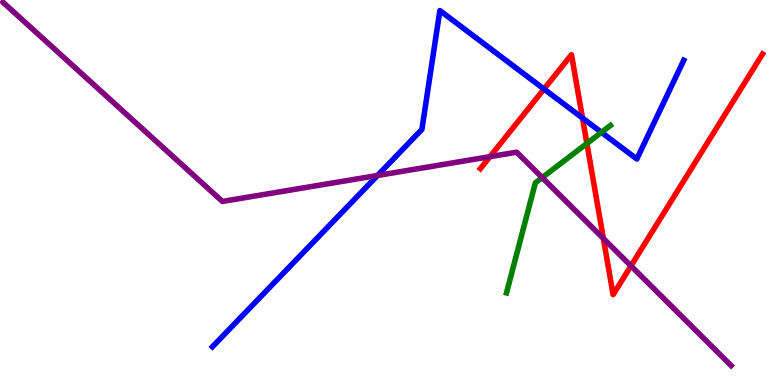[{'lines': ['blue', 'red'], 'intersections': [{'x': 7.02, 'y': 7.69}, {'x': 7.52, 'y': 6.93}]}, {'lines': ['green', 'red'], 'intersections': [{'x': 7.57, 'y': 6.27}]}, {'lines': ['purple', 'red'], 'intersections': [{'x': 6.32, 'y': 5.93}, {'x': 7.79, 'y': 3.81}, {'x': 8.14, 'y': 3.09}]}, {'lines': ['blue', 'green'], 'intersections': [{'x': 7.76, 'y': 6.56}]}, {'lines': ['blue', 'purple'], 'intersections': [{'x': 4.87, 'y': 5.44}]}, {'lines': ['green', 'purple'], 'intersections': [{'x': 7.0, 'y': 5.39}]}]